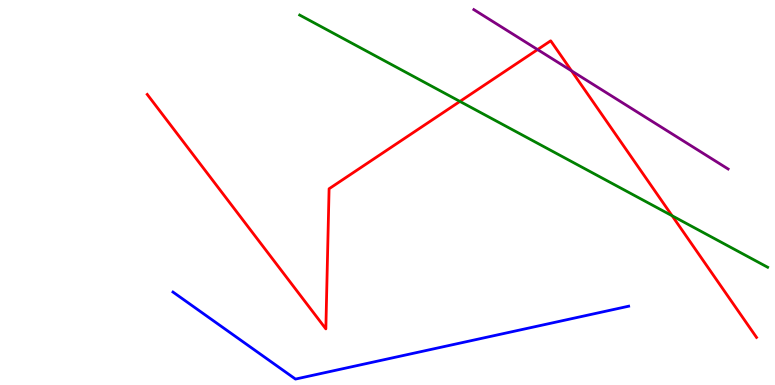[{'lines': ['blue', 'red'], 'intersections': []}, {'lines': ['green', 'red'], 'intersections': [{'x': 5.93, 'y': 7.37}, {'x': 8.67, 'y': 4.4}]}, {'lines': ['purple', 'red'], 'intersections': [{'x': 6.94, 'y': 8.71}, {'x': 7.38, 'y': 8.16}]}, {'lines': ['blue', 'green'], 'intersections': []}, {'lines': ['blue', 'purple'], 'intersections': []}, {'lines': ['green', 'purple'], 'intersections': []}]